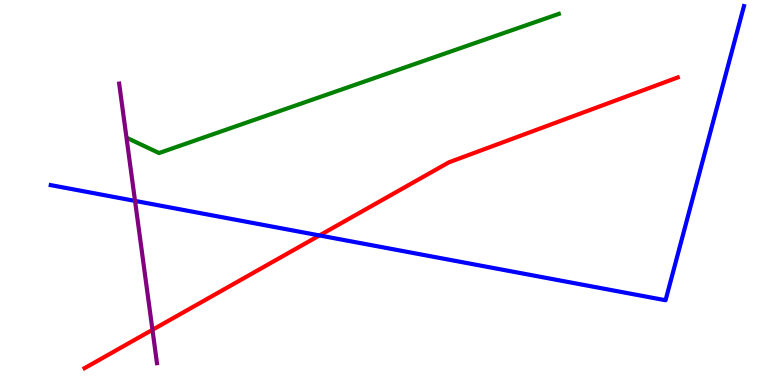[{'lines': ['blue', 'red'], 'intersections': [{'x': 4.12, 'y': 3.88}]}, {'lines': ['green', 'red'], 'intersections': []}, {'lines': ['purple', 'red'], 'intersections': [{'x': 1.97, 'y': 1.43}]}, {'lines': ['blue', 'green'], 'intersections': []}, {'lines': ['blue', 'purple'], 'intersections': [{'x': 1.74, 'y': 4.78}]}, {'lines': ['green', 'purple'], 'intersections': []}]